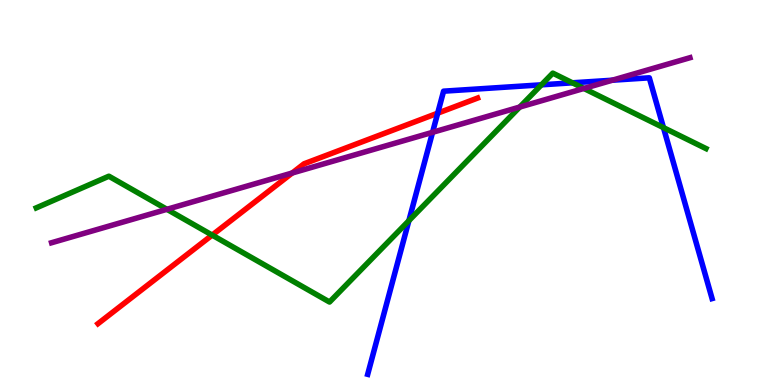[{'lines': ['blue', 'red'], 'intersections': [{'x': 5.65, 'y': 7.06}]}, {'lines': ['green', 'red'], 'intersections': [{'x': 2.74, 'y': 3.89}]}, {'lines': ['purple', 'red'], 'intersections': [{'x': 3.77, 'y': 5.51}]}, {'lines': ['blue', 'green'], 'intersections': [{'x': 5.28, 'y': 4.27}, {'x': 6.99, 'y': 7.8}, {'x': 7.39, 'y': 7.85}, {'x': 8.56, 'y': 6.68}]}, {'lines': ['blue', 'purple'], 'intersections': [{'x': 5.58, 'y': 6.56}, {'x': 7.9, 'y': 7.92}]}, {'lines': ['green', 'purple'], 'intersections': [{'x': 2.15, 'y': 4.56}, {'x': 6.71, 'y': 7.22}, {'x': 7.53, 'y': 7.7}]}]